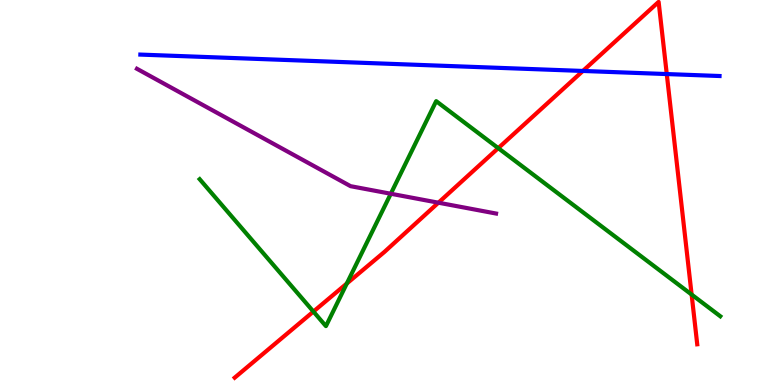[{'lines': ['blue', 'red'], 'intersections': [{'x': 7.52, 'y': 8.16}, {'x': 8.6, 'y': 8.08}]}, {'lines': ['green', 'red'], 'intersections': [{'x': 4.04, 'y': 1.91}, {'x': 4.48, 'y': 2.64}, {'x': 6.43, 'y': 6.15}, {'x': 8.92, 'y': 2.35}]}, {'lines': ['purple', 'red'], 'intersections': [{'x': 5.66, 'y': 4.74}]}, {'lines': ['blue', 'green'], 'intersections': []}, {'lines': ['blue', 'purple'], 'intersections': []}, {'lines': ['green', 'purple'], 'intersections': [{'x': 5.04, 'y': 4.97}]}]